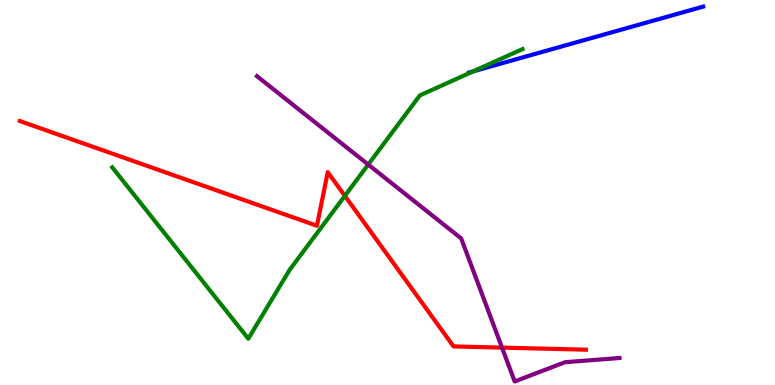[{'lines': ['blue', 'red'], 'intersections': []}, {'lines': ['green', 'red'], 'intersections': [{'x': 4.45, 'y': 4.91}]}, {'lines': ['purple', 'red'], 'intersections': [{'x': 6.48, 'y': 0.971}]}, {'lines': ['blue', 'green'], 'intersections': [{'x': 6.11, 'y': 8.15}]}, {'lines': ['blue', 'purple'], 'intersections': []}, {'lines': ['green', 'purple'], 'intersections': [{'x': 4.75, 'y': 5.73}]}]